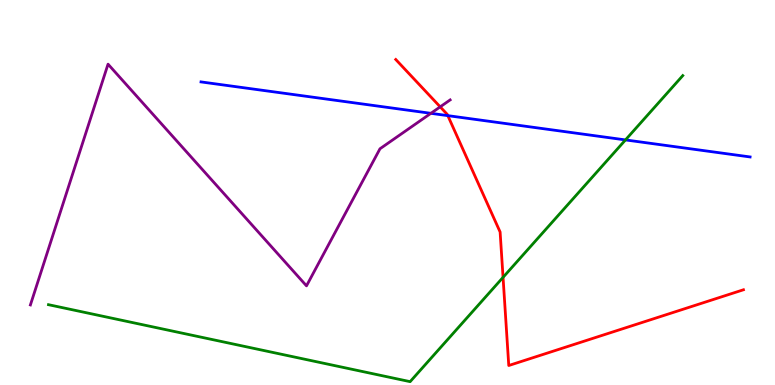[{'lines': ['blue', 'red'], 'intersections': [{'x': 5.78, 'y': 7.0}]}, {'lines': ['green', 'red'], 'intersections': [{'x': 6.49, 'y': 2.8}]}, {'lines': ['purple', 'red'], 'intersections': [{'x': 5.68, 'y': 7.22}]}, {'lines': ['blue', 'green'], 'intersections': [{'x': 8.07, 'y': 6.37}]}, {'lines': ['blue', 'purple'], 'intersections': [{'x': 5.56, 'y': 7.06}]}, {'lines': ['green', 'purple'], 'intersections': []}]